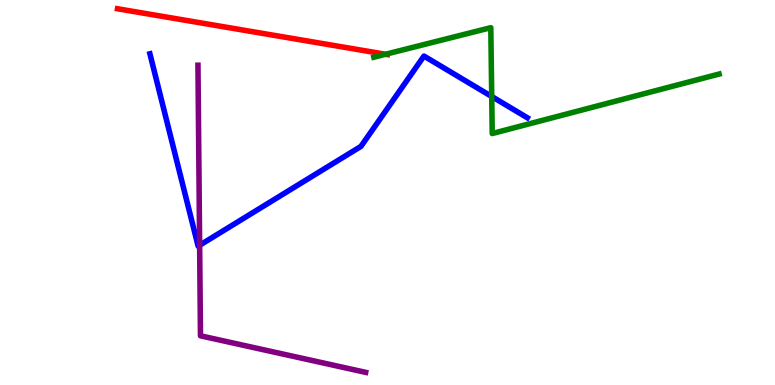[{'lines': ['blue', 'red'], 'intersections': []}, {'lines': ['green', 'red'], 'intersections': [{'x': 4.97, 'y': 8.59}]}, {'lines': ['purple', 'red'], 'intersections': []}, {'lines': ['blue', 'green'], 'intersections': [{'x': 6.34, 'y': 7.49}]}, {'lines': ['blue', 'purple'], 'intersections': [{'x': 2.58, 'y': 3.63}]}, {'lines': ['green', 'purple'], 'intersections': []}]